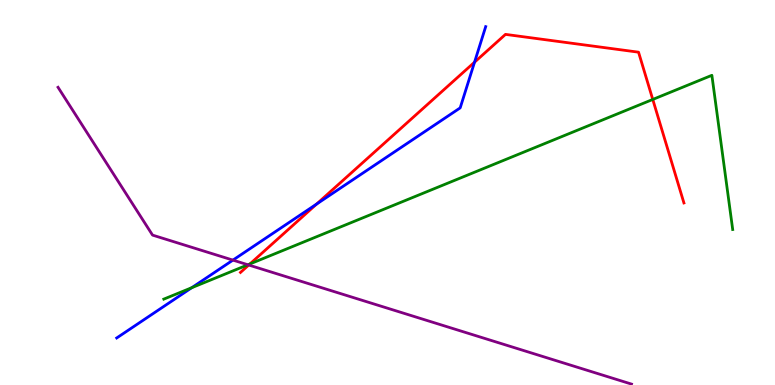[{'lines': ['blue', 'red'], 'intersections': [{'x': 4.09, 'y': 4.7}, {'x': 6.12, 'y': 8.38}]}, {'lines': ['green', 'red'], 'intersections': [{'x': 3.22, 'y': 3.14}, {'x': 8.42, 'y': 7.42}]}, {'lines': ['purple', 'red'], 'intersections': [{'x': 3.21, 'y': 3.12}]}, {'lines': ['blue', 'green'], 'intersections': [{'x': 2.47, 'y': 2.53}]}, {'lines': ['blue', 'purple'], 'intersections': [{'x': 3.01, 'y': 3.24}]}, {'lines': ['green', 'purple'], 'intersections': [{'x': 3.2, 'y': 3.12}]}]